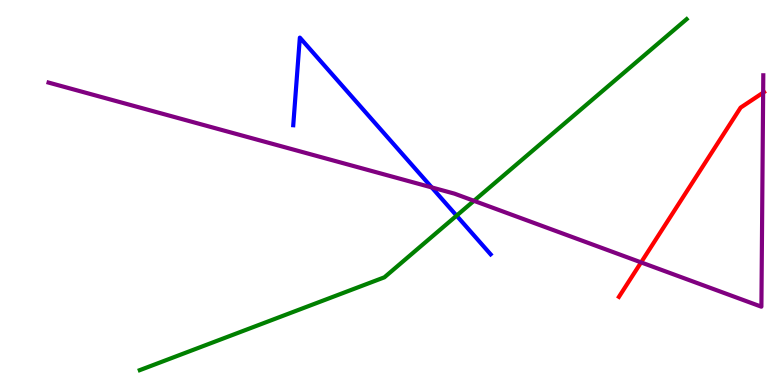[{'lines': ['blue', 'red'], 'intersections': []}, {'lines': ['green', 'red'], 'intersections': []}, {'lines': ['purple', 'red'], 'intersections': [{'x': 8.27, 'y': 3.18}, {'x': 9.85, 'y': 7.59}]}, {'lines': ['blue', 'green'], 'intersections': [{'x': 5.89, 'y': 4.4}]}, {'lines': ['blue', 'purple'], 'intersections': [{'x': 5.57, 'y': 5.13}]}, {'lines': ['green', 'purple'], 'intersections': [{'x': 6.12, 'y': 4.78}]}]